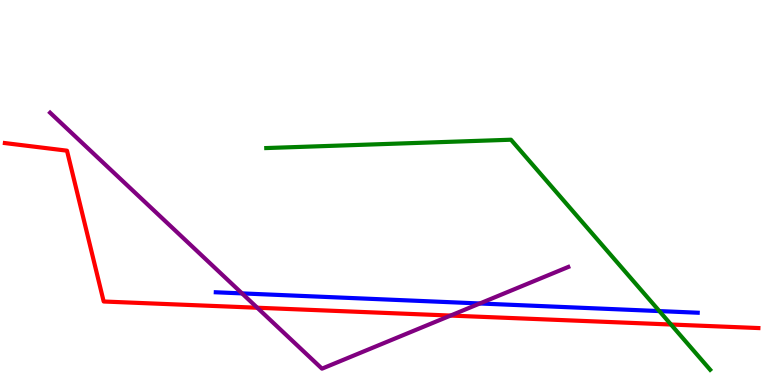[{'lines': ['blue', 'red'], 'intersections': []}, {'lines': ['green', 'red'], 'intersections': [{'x': 8.66, 'y': 1.57}]}, {'lines': ['purple', 'red'], 'intersections': [{'x': 3.32, 'y': 2.01}, {'x': 5.81, 'y': 1.8}]}, {'lines': ['blue', 'green'], 'intersections': [{'x': 8.51, 'y': 1.92}]}, {'lines': ['blue', 'purple'], 'intersections': [{'x': 3.12, 'y': 2.38}, {'x': 6.19, 'y': 2.12}]}, {'lines': ['green', 'purple'], 'intersections': []}]